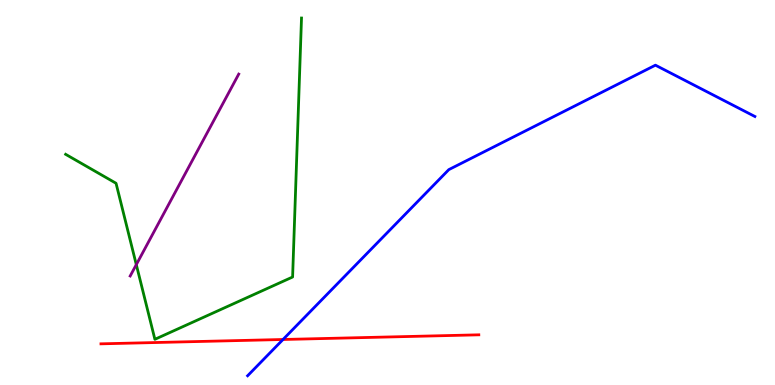[{'lines': ['blue', 'red'], 'intersections': [{'x': 3.65, 'y': 1.18}]}, {'lines': ['green', 'red'], 'intersections': []}, {'lines': ['purple', 'red'], 'intersections': []}, {'lines': ['blue', 'green'], 'intersections': []}, {'lines': ['blue', 'purple'], 'intersections': []}, {'lines': ['green', 'purple'], 'intersections': [{'x': 1.76, 'y': 3.13}]}]